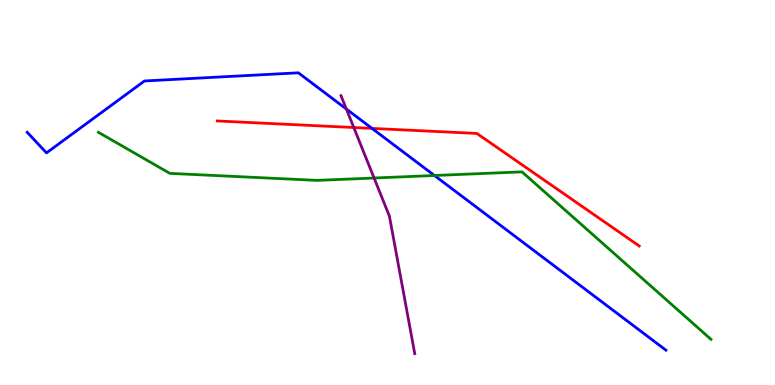[{'lines': ['blue', 'red'], 'intersections': [{'x': 4.8, 'y': 6.66}]}, {'lines': ['green', 'red'], 'intersections': []}, {'lines': ['purple', 'red'], 'intersections': [{'x': 4.57, 'y': 6.69}]}, {'lines': ['blue', 'green'], 'intersections': [{'x': 5.61, 'y': 5.44}]}, {'lines': ['blue', 'purple'], 'intersections': [{'x': 4.47, 'y': 7.17}]}, {'lines': ['green', 'purple'], 'intersections': [{'x': 4.83, 'y': 5.38}]}]